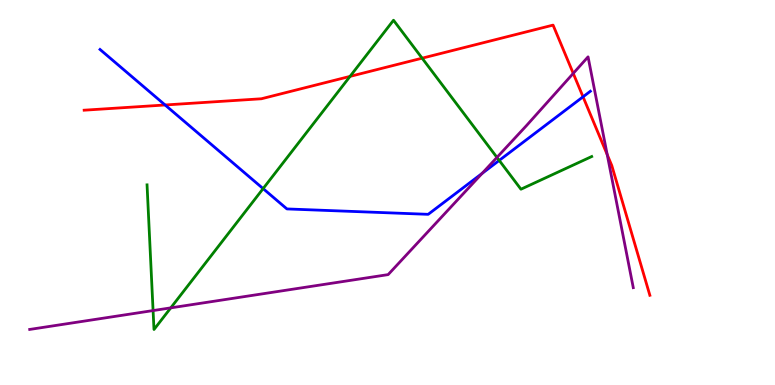[{'lines': ['blue', 'red'], 'intersections': [{'x': 2.13, 'y': 7.27}, {'x': 7.52, 'y': 7.49}]}, {'lines': ['green', 'red'], 'intersections': [{'x': 4.52, 'y': 8.02}, {'x': 5.45, 'y': 8.49}]}, {'lines': ['purple', 'red'], 'intersections': [{'x': 7.4, 'y': 8.09}, {'x': 7.84, 'y': 5.98}]}, {'lines': ['blue', 'green'], 'intersections': [{'x': 3.4, 'y': 5.1}, {'x': 6.44, 'y': 5.83}]}, {'lines': ['blue', 'purple'], 'intersections': [{'x': 6.22, 'y': 5.5}]}, {'lines': ['green', 'purple'], 'intersections': [{'x': 1.98, 'y': 1.93}, {'x': 2.2, 'y': 2.0}, {'x': 6.41, 'y': 5.91}]}]